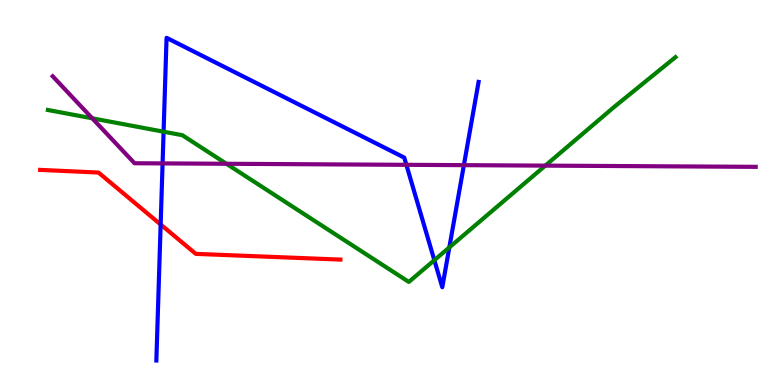[{'lines': ['blue', 'red'], 'intersections': [{'x': 2.07, 'y': 4.17}]}, {'lines': ['green', 'red'], 'intersections': []}, {'lines': ['purple', 'red'], 'intersections': []}, {'lines': ['blue', 'green'], 'intersections': [{'x': 2.11, 'y': 6.58}, {'x': 5.6, 'y': 3.24}, {'x': 5.8, 'y': 3.57}]}, {'lines': ['blue', 'purple'], 'intersections': [{'x': 2.1, 'y': 5.76}, {'x': 5.24, 'y': 5.72}, {'x': 5.99, 'y': 5.71}]}, {'lines': ['green', 'purple'], 'intersections': [{'x': 1.19, 'y': 6.93}, {'x': 2.92, 'y': 5.75}, {'x': 7.04, 'y': 5.7}]}]